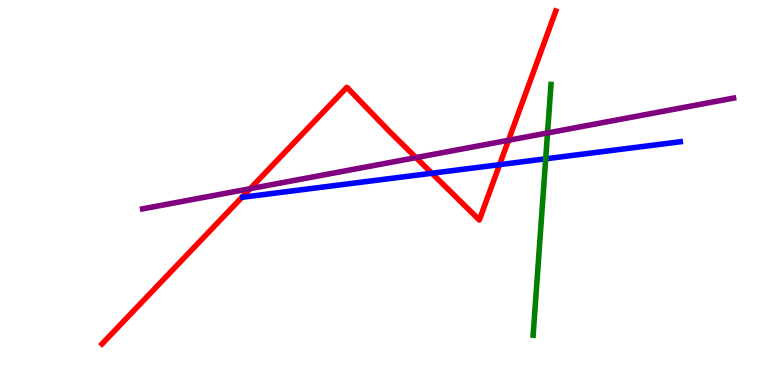[{'lines': ['blue', 'red'], 'intersections': [{'x': 5.57, 'y': 5.5}, {'x': 6.45, 'y': 5.72}]}, {'lines': ['green', 'red'], 'intersections': []}, {'lines': ['purple', 'red'], 'intersections': [{'x': 3.23, 'y': 5.1}, {'x': 5.37, 'y': 5.91}, {'x': 6.56, 'y': 6.36}]}, {'lines': ['blue', 'green'], 'intersections': [{'x': 7.04, 'y': 5.87}]}, {'lines': ['blue', 'purple'], 'intersections': []}, {'lines': ['green', 'purple'], 'intersections': [{'x': 7.07, 'y': 6.55}]}]